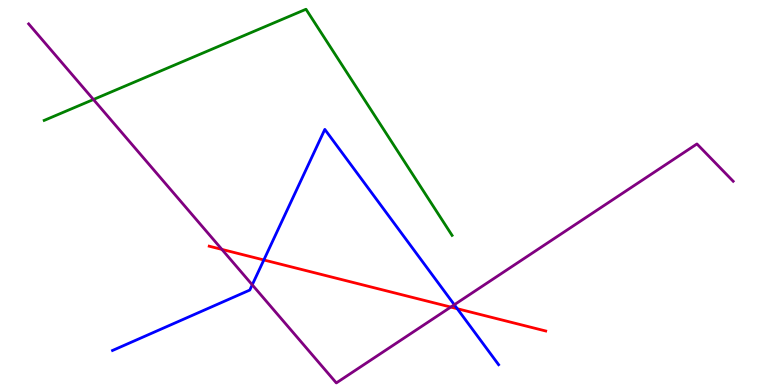[{'lines': ['blue', 'red'], 'intersections': [{'x': 3.4, 'y': 3.25}, {'x': 5.9, 'y': 1.98}]}, {'lines': ['green', 'red'], 'intersections': []}, {'lines': ['purple', 'red'], 'intersections': [{'x': 2.86, 'y': 3.52}, {'x': 5.82, 'y': 2.02}]}, {'lines': ['blue', 'green'], 'intersections': []}, {'lines': ['blue', 'purple'], 'intersections': [{'x': 3.25, 'y': 2.6}, {'x': 5.86, 'y': 2.08}]}, {'lines': ['green', 'purple'], 'intersections': [{'x': 1.21, 'y': 7.42}]}]